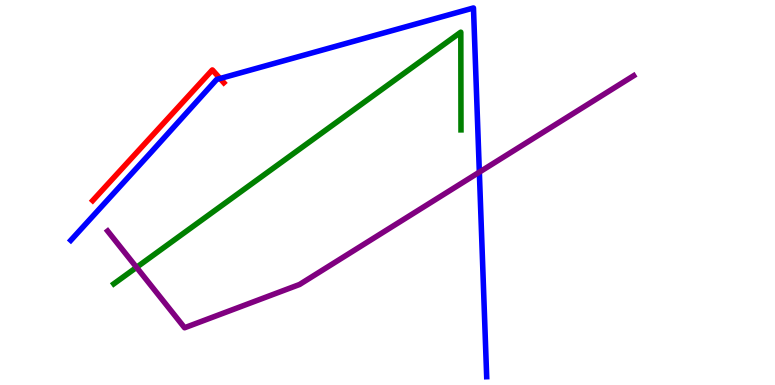[{'lines': ['blue', 'red'], 'intersections': [{'x': 2.84, 'y': 7.96}]}, {'lines': ['green', 'red'], 'intersections': []}, {'lines': ['purple', 'red'], 'intersections': []}, {'lines': ['blue', 'green'], 'intersections': []}, {'lines': ['blue', 'purple'], 'intersections': [{'x': 6.19, 'y': 5.53}]}, {'lines': ['green', 'purple'], 'intersections': [{'x': 1.76, 'y': 3.06}]}]